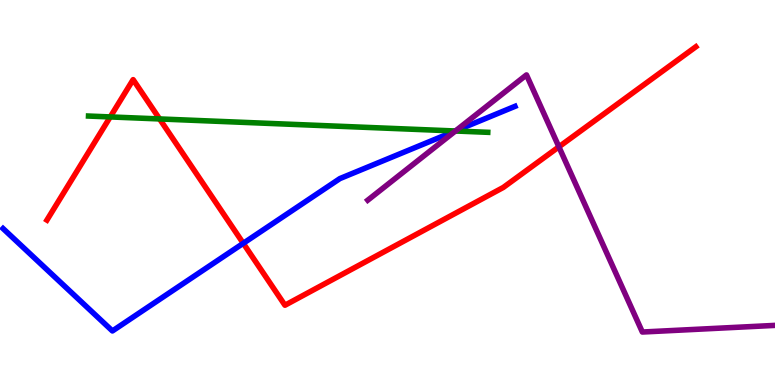[{'lines': ['blue', 'red'], 'intersections': [{'x': 3.14, 'y': 3.68}]}, {'lines': ['green', 'red'], 'intersections': [{'x': 1.42, 'y': 6.96}, {'x': 2.06, 'y': 6.91}]}, {'lines': ['purple', 'red'], 'intersections': [{'x': 7.21, 'y': 6.19}]}, {'lines': ['blue', 'green'], 'intersections': [{'x': 5.87, 'y': 6.6}]}, {'lines': ['blue', 'purple'], 'intersections': [{'x': 5.88, 'y': 6.6}]}, {'lines': ['green', 'purple'], 'intersections': [{'x': 5.88, 'y': 6.6}]}]